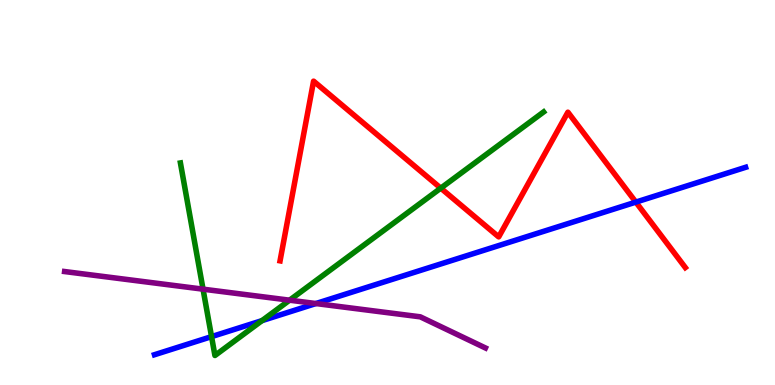[{'lines': ['blue', 'red'], 'intersections': [{'x': 8.2, 'y': 4.75}]}, {'lines': ['green', 'red'], 'intersections': [{'x': 5.69, 'y': 5.11}]}, {'lines': ['purple', 'red'], 'intersections': []}, {'lines': ['blue', 'green'], 'intersections': [{'x': 2.73, 'y': 1.26}, {'x': 3.38, 'y': 1.67}]}, {'lines': ['blue', 'purple'], 'intersections': [{'x': 4.08, 'y': 2.12}]}, {'lines': ['green', 'purple'], 'intersections': [{'x': 2.62, 'y': 2.49}, {'x': 3.74, 'y': 2.2}]}]